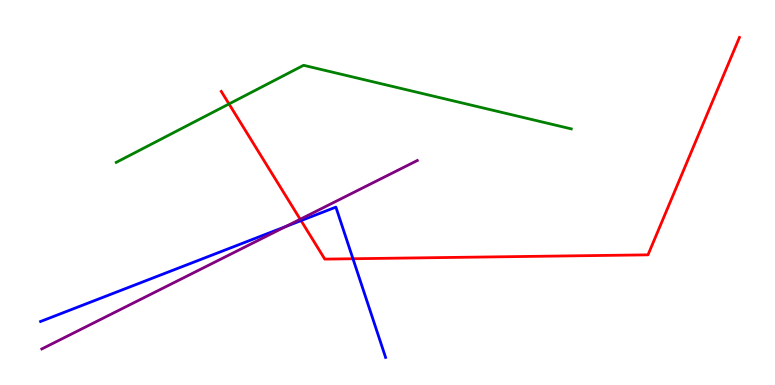[{'lines': ['blue', 'red'], 'intersections': [{'x': 3.88, 'y': 4.27}, {'x': 4.55, 'y': 3.28}]}, {'lines': ['green', 'red'], 'intersections': [{'x': 2.95, 'y': 7.3}]}, {'lines': ['purple', 'red'], 'intersections': [{'x': 3.87, 'y': 4.3}]}, {'lines': ['blue', 'green'], 'intersections': []}, {'lines': ['blue', 'purple'], 'intersections': [{'x': 3.69, 'y': 4.12}]}, {'lines': ['green', 'purple'], 'intersections': []}]